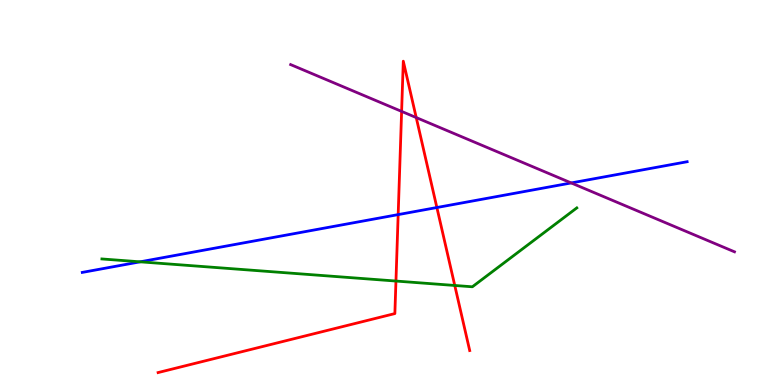[{'lines': ['blue', 'red'], 'intersections': [{'x': 5.14, 'y': 4.43}, {'x': 5.64, 'y': 4.61}]}, {'lines': ['green', 'red'], 'intersections': [{'x': 5.11, 'y': 2.7}, {'x': 5.87, 'y': 2.59}]}, {'lines': ['purple', 'red'], 'intersections': [{'x': 5.18, 'y': 7.11}, {'x': 5.37, 'y': 6.95}]}, {'lines': ['blue', 'green'], 'intersections': [{'x': 1.81, 'y': 3.2}]}, {'lines': ['blue', 'purple'], 'intersections': [{'x': 7.37, 'y': 5.25}]}, {'lines': ['green', 'purple'], 'intersections': []}]